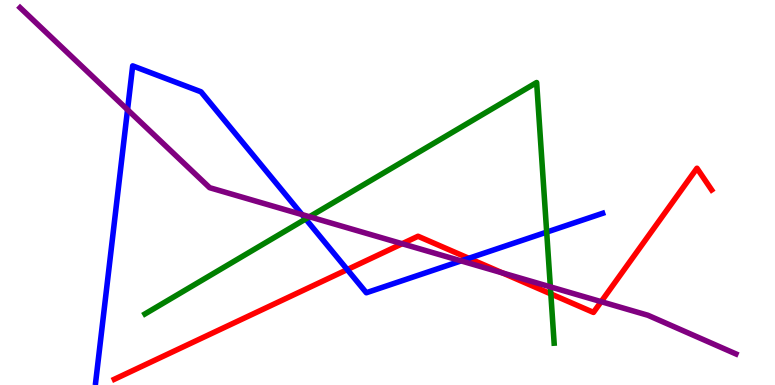[{'lines': ['blue', 'red'], 'intersections': [{'x': 4.48, 'y': 3.0}, {'x': 6.05, 'y': 3.29}]}, {'lines': ['green', 'red'], 'intersections': [{'x': 7.11, 'y': 2.37}]}, {'lines': ['purple', 'red'], 'intersections': [{'x': 5.19, 'y': 3.67}, {'x': 6.48, 'y': 2.91}, {'x': 7.76, 'y': 2.16}]}, {'lines': ['blue', 'green'], 'intersections': [{'x': 3.94, 'y': 4.31}, {'x': 7.05, 'y': 3.97}]}, {'lines': ['blue', 'purple'], 'intersections': [{'x': 1.65, 'y': 7.15}, {'x': 3.9, 'y': 4.43}, {'x': 5.95, 'y': 3.22}]}, {'lines': ['green', 'purple'], 'intersections': [{'x': 3.99, 'y': 4.37}, {'x': 7.1, 'y': 2.55}]}]